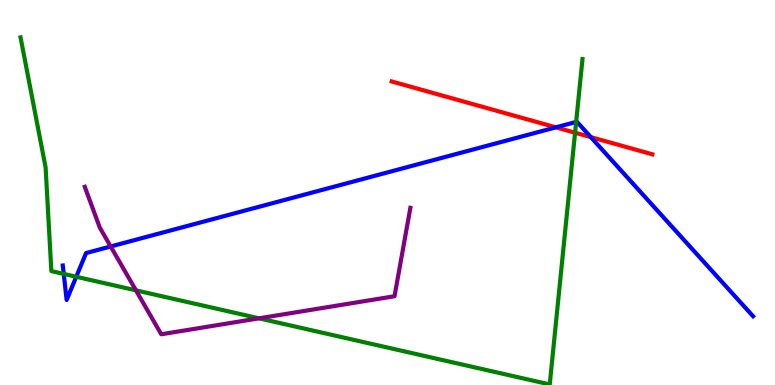[{'lines': ['blue', 'red'], 'intersections': [{'x': 7.17, 'y': 6.69}, {'x': 7.62, 'y': 6.44}]}, {'lines': ['green', 'red'], 'intersections': [{'x': 7.42, 'y': 6.55}]}, {'lines': ['purple', 'red'], 'intersections': []}, {'lines': ['blue', 'green'], 'intersections': [{'x': 0.822, 'y': 2.89}, {'x': 0.984, 'y': 2.81}, {'x': 7.43, 'y': 6.83}]}, {'lines': ['blue', 'purple'], 'intersections': [{'x': 1.43, 'y': 3.6}]}, {'lines': ['green', 'purple'], 'intersections': [{'x': 1.75, 'y': 2.46}, {'x': 3.34, 'y': 1.73}]}]